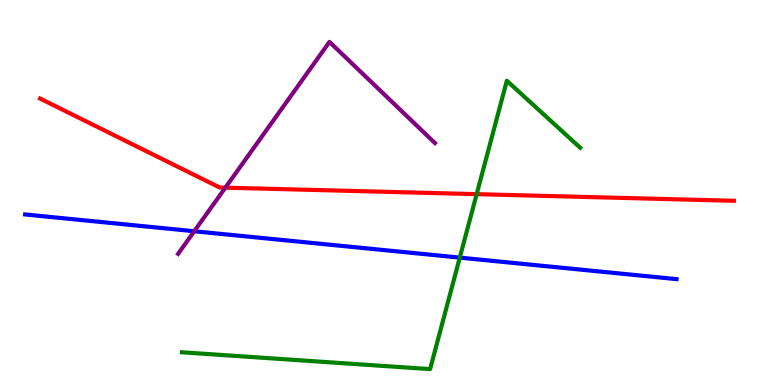[{'lines': ['blue', 'red'], 'intersections': []}, {'lines': ['green', 'red'], 'intersections': [{'x': 6.15, 'y': 4.96}]}, {'lines': ['purple', 'red'], 'intersections': [{'x': 2.91, 'y': 5.13}]}, {'lines': ['blue', 'green'], 'intersections': [{'x': 5.93, 'y': 3.31}]}, {'lines': ['blue', 'purple'], 'intersections': [{'x': 2.51, 'y': 3.99}]}, {'lines': ['green', 'purple'], 'intersections': []}]